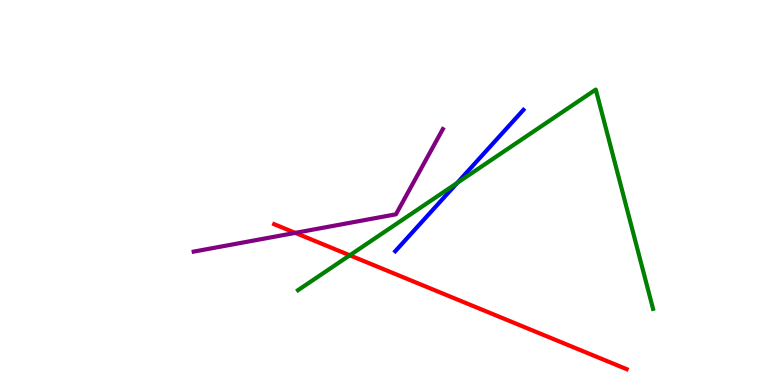[{'lines': ['blue', 'red'], 'intersections': []}, {'lines': ['green', 'red'], 'intersections': [{'x': 4.51, 'y': 3.37}]}, {'lines': ['purple', 'red'], 'intersections': [{'x': 3.81, 'y': 3.95}]}, {'lines': ['blue', 'green'], 'intersections': [{'x': 5.9, 'y': 5.25}]}, {'lines': ['blue', 'purple'], 'intersections': []}, {'lines': ['green', 'purple'], 'intersections': []}]